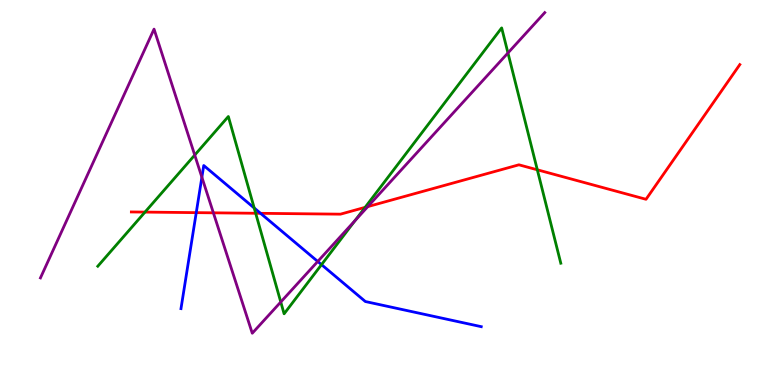[{'lines': ['blue', 'red'], 'intersections': [{'x': 2.53, 'y': 4.48}, {'x': 3.36, 'y': 4.46}]}, {'lines': ['green', 'red'], 'intersections': [{'x': 1.87, 'y': 4.49}, {'x': 3.3, 'y': 4.46}, {'x': 4.71, 'y': 4.61}, {'x': 6.93, 'y': 5.59}]}, {'lines': ['purple', 'red'], 'intersections': [{'x': 2.75, 'y': 4.47}, {'x': 4.75, 'y': 4.63}]}, {'lines': ['blue', 'green'], 'intersections': [{'x': 3.28, 'y': 4.6}, {'x': 4.15, 'y': 3.13}]}, {'lines': ['blue', 'purple'], 'intersections': [{'x': 2.6, 'y': 5.4}, {'x': 4.1, 'y': 3.21}]}, {'lines': ['green', 'purple'], 'intersections': [{'x': 2.51, 'y': 5.97}, {'x': 3.62, 'y': 2.16}, {'x': 4.58, 'y': 4.27}, {'x': 6.55, 'y': 8.62}]}]